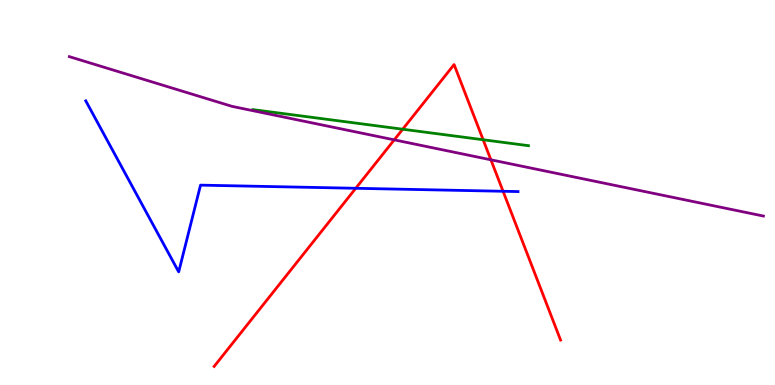[{'lines': ['blue', 'red'], 'intersections': [{'x': 4.59, 'y': 5.11}, {'x': 6.49, 'y': 5.03}]}, {'lines': ['green', 'red'], 'intersections': [{'x': 5.2, 'y': 6.64}, {'x': 6.23, 'y': 6.37}]}, {'lines': ['purple', 'red'], 'intersections': [{'x': 5.09, 'y': 6.37}, {'x': 6.33, 'y': 5.85}]}, {'lines': ['blue', 'green'], 'intersections': []}, {'lines': ['blue', 'purple'], 'intersections': []}, {'lines': ['green', 'purple'], 'intersections': []}]